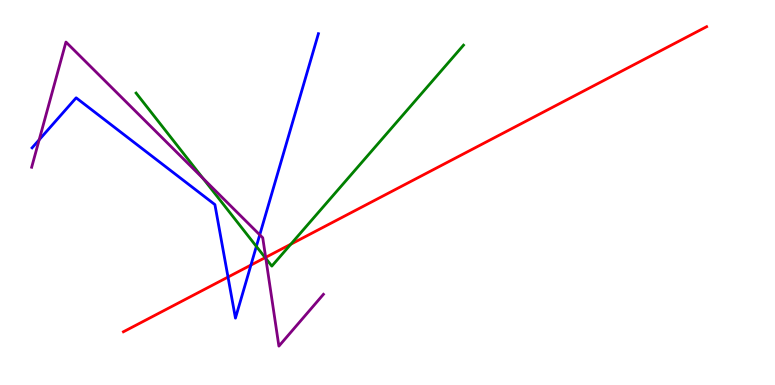[{'lines': ['blue', 'red'], 'intersections': [{'x': 2.94, 'y': 2.8}, {'x': 3.24, 'y': 3.11}]}, {'lines': ['green', 'red'], 'intersections': [{'x': 3.42, 'y': 3.31}, {'x': 3.75, 'y': 3.66}]}, {'lines': ['purple', 'red'], 'intersections': [{'x': 3.43, 'y': 3.32}]}, {'lines': ['blue', 'green'], 'intersections': [{'x': 3.31, 'y': 3.6}]}, {'lines': ['blue', 'purple'], 'intersections': [{'x': 0.506, 'y': 6.37}, {'x': 3.35, 'y': 3.9}]}, {'lines': ['green', 'purple'], 'intersections': [{'x': 2.62, 'y': 5.37}, {'x': 3.43, 'y': 3.29}]}]